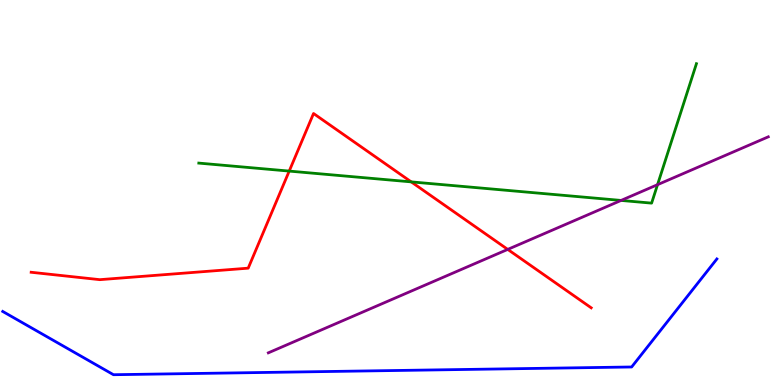[{'lines': ['blue', 'red'], 'intersections': []}, {'lines': ['green', 'red'], 'intersections': [{'x': 3.73, 'y': 5.56}, {'x': 5.31, 'y': 5.28}]}, {'lines': ['purple', 'red'], 'intersections': [{'x': 6.55, 'y': 3.52}]}, {'lines': ['blue', 'green'], 'intersections': []}, {'lines': ['blue', 'purple'], 'intersections': []}, {'lines': ['green', 'purple'], 'intersections': [{'x': 8.01, 'y': 4.79}, {'x': 8.48, 'y': 5.2}]}]